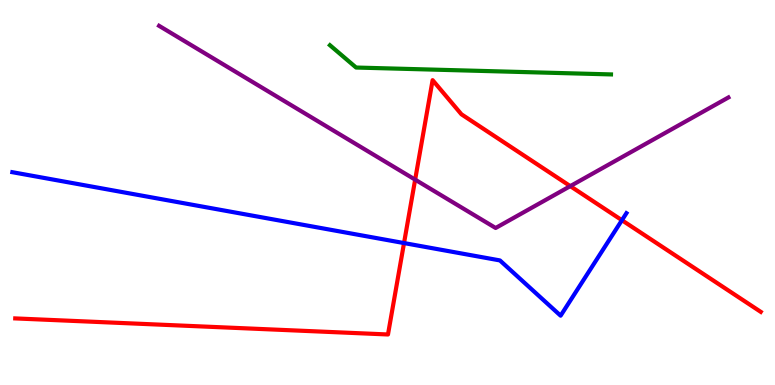[{'lines': ['blue', 'red'], 'intersections': [{'x': 5.21, 'y': 3.69}, {'x': 8.02, 'y': 4.28}]}, {'lines': ['green', 'red'], 'intersections': []}, {'lines': ['purple', 'red'], 'intersections': [{'x': 5.36, 'y': 5.33}, {'x': 7.36, 'y': 5.17}]}, {'lines': ['blue', 'green'], 'intersections': []}, {'lines': ['blue', 'purple'], 'intersections': []}, {'lines': ['green', 'purple'], 'intersections': []}]